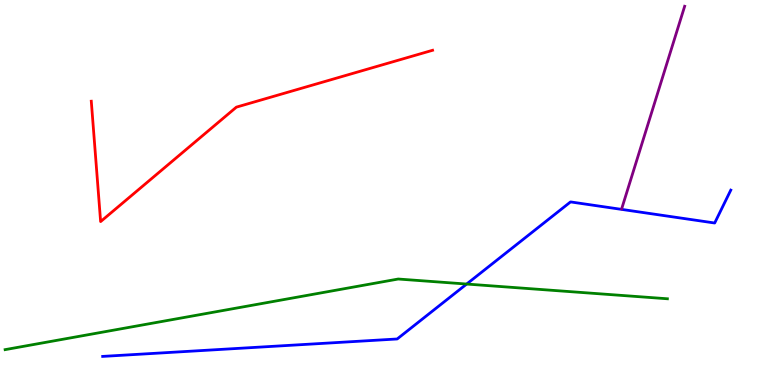[{'lines': ['blue', 'red'], 'intersections': []}, {'lines': ['green', 'red'], 'intersections': []}, {'lines': ['purple', 'red'], 'intersections': []}, {'lines': ['blue', 'green'], 'intersections': [{'x': 6.02, 'y': 2.62}]}, {'lines': ['blue', 'purple'], 'intersections': []}, {'lines': ['green', 'purple'], 'intersections': []}]